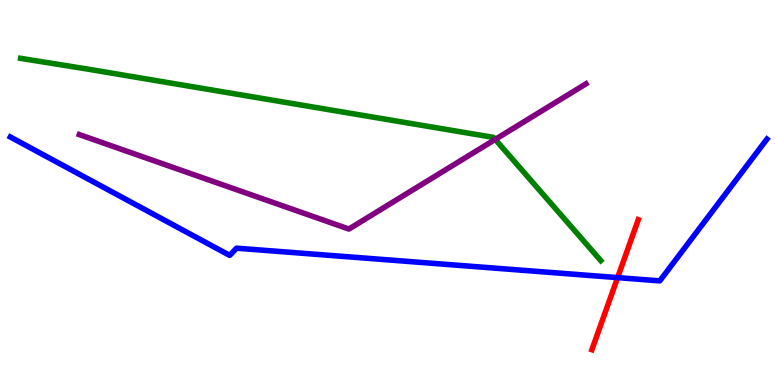[{'lines': ['blue', 'red'], 'intersections': [{'x': 7.97, 'y': 2.79}]}, {'lines': ['green', 'red'], 'intersections': []}, {'lines': ['purple', 'red'], 'intersections': []}, {'lines': ['blue', 'green'], 'intersections': []}, {'lines': ['blue', 'purple'], 'intersections': []}, {'lines': ['green', 'purple'], 'intersections': [{'x': 6.39, 'y': 6.38}]}]